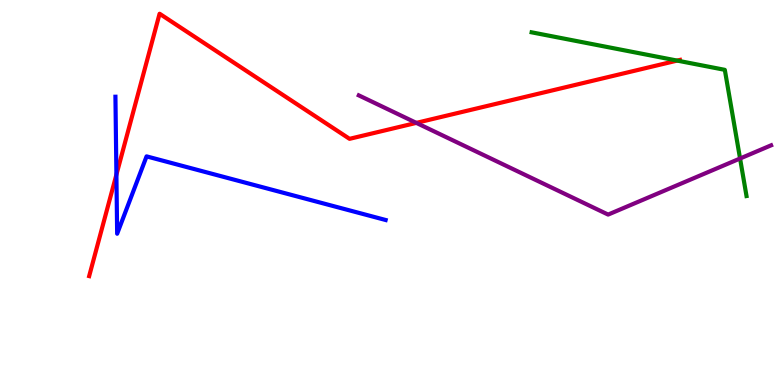[{'lines': ['blue', 'red'], 'intersections': [{'x': 1.5, 'y': 5.46}]}, {'lines': ['green', 'red'], 'intersections': [{'x': 8.74, 'y': 8.43}]}, {'lines': ['purple', 'red'], 'intersections': [{'x': 5.37, 'y': 6.81}]}, {'lines': ['blue', 'green'], 'intersections': []}, {'lines': ['blue', 'purple'], 'intersections': []}, {'lines': ['green', 'purple'], 'intersections': [{'x': 9.55, 'y': 5.88}]}]